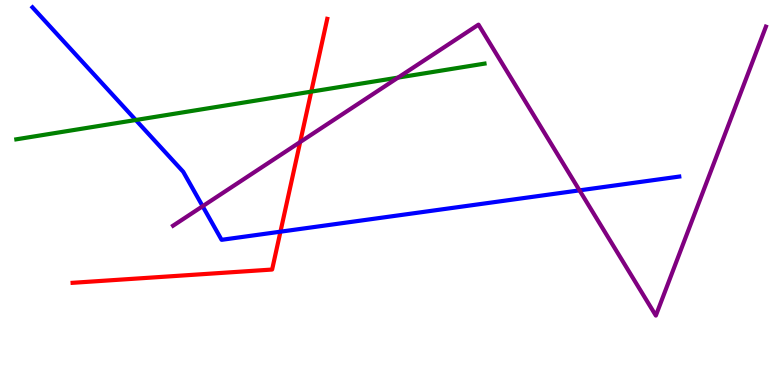[{'lines': ['blue', 'red'], 'intersections': [{'x': 3.62, 'y': 3.98}]}, {'lines': ['green', 'red'], 'intersections': [{'x': 4.02, 'y': 7.62}]}, {'lines': ['purple', 'red'], 'intersections': [{'x': 3.87, 'y': 6.31}]}, {'lines': ['blue', 'green'], 'intersections': [{'x': 1.75, 'y': 6.88}]}, {'lines': ['blue', 'purple'], 'intersections': [{'x': 2.61, 'y': 4.64}, {'x': 7.48, 'y': 5.06}]}, {'lines': ['green', 'purple'], 'intersections': [{'x': 5.14, 'y': 7.98}]}]